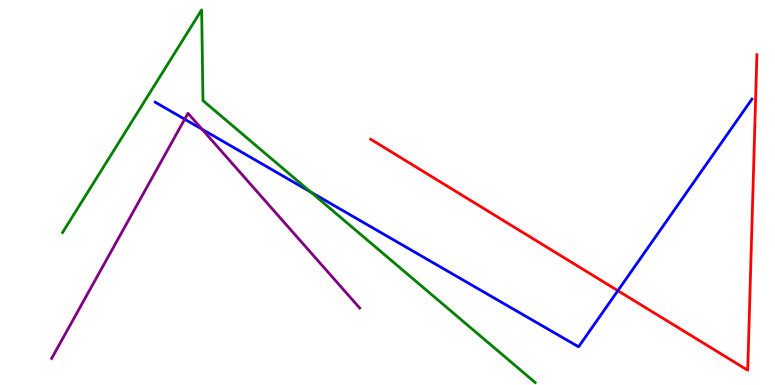[{'lines': ['blue', 'red'], 'intersections': [{'x': 7.97, 'y': 2.45}]}, {'lines': ['green', 'red'], 'intersections': []}, {'lines': ['purple', 'red'], 'intersections': []}, {'lines': ['blue', 'green'], 'intersections': [{'x': 4.01, 'y': 5.01}]}, {'lines': ['blue', 'purple'], 'intersections': [{'x': 2.38, 'y': 6.9}, {'x': 2.61, 'y': 6.64}]}, {'lines': ['green', 'purple'], 'intersections': []}]